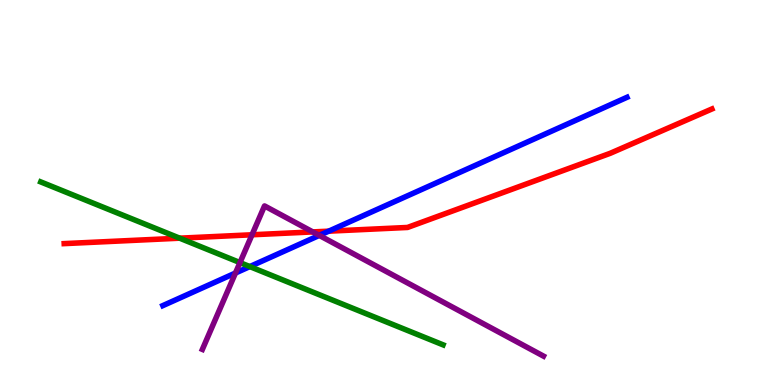[{'lines': ['blue', 'red'], 'intersections': [{'x': 4.24, 'y': 4.0}]}, {'lines': ['green', 'red'], 'intersections': [{'x': 2.32, 'y': 3.81}]}, {'lines': ['purple', 'red'], 'intersections': [{'x': 3.25, 'y': 3.9}, {'x': 4.04, 'y': 3.98}]}, {'lines': ['blue', 'green'], 'intersections': [{'x': 3.22, 'y': 3.08}]}, {'lines': ['blue', 'purple'], 'intersections': [{'x': 3.04, 'y': 2.91}, {'x': 4.12, 'y': 3.89}]}, {'lines': ['green', 'purple'], 'intersections': [{'x': 3.1, 'y': 3.18}]}]